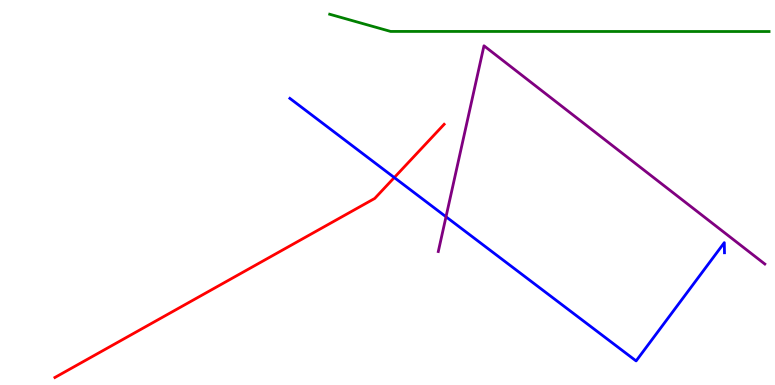[{'lines': ['blue', 'red'], 'intersections': [{'x': 5.09, 'y': 5.39}]}, {'lines': ['green', 'red'], 'intersections': []}, {'lines': ['purple', 'red'], 'intersections': []}, {'lines': ['blue', 'green'], 'intersections': []}, {'lines': ['blue', 'purple'], 'intersections': [{'x': 5.75, 'y': 4.37}]}, {'lines': ['green', 'purple'], 'intersections': []}]